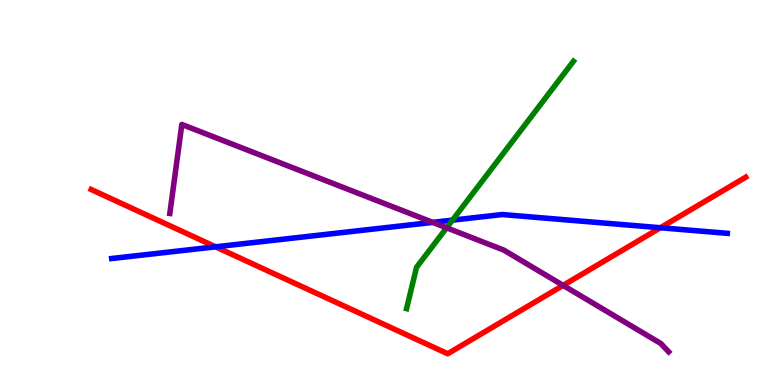[{'lines': ['blue', 'red'], 'intersections': [{'x': 2.78, 'y': 3.59}, {'x': 8.52, 'y': 4.08}]}, {'lines': ['green', 'red'], 'intersections': []}, {'lines': ['purple', 'red'], 'intersections': [{'x': 7.27, 'y': 2.59}]}, {'lines': ['blue', 'green'], 'intersections': [{'x': 5.84, 'y': 4.28}]}, {'lines': ['blue', 'purple'], 'intersections': [{'x': 5.58, 'y': 4.22}]}, {'lines': ['green', 'purple'], 'intersections': [{'x': 5.76, 'y': 4.08}]}]